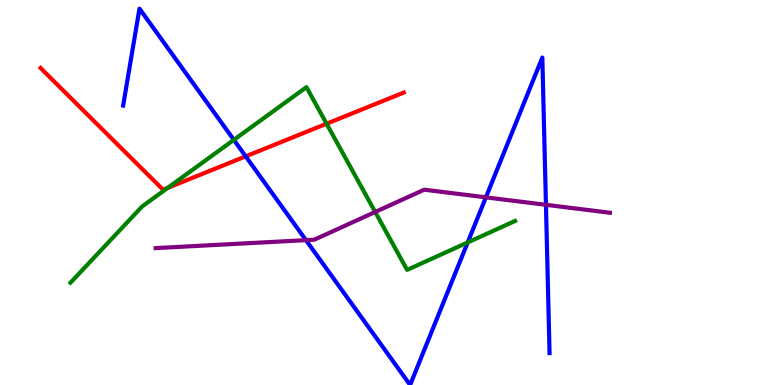[{'lines': ['blue', 'red'], 'intersections': [{'x': 3.17, 'y': 5.94}]}, {'lines': ['green', 'red'], 'intersections': [{'x': 2.17, 'y': 5.12}, {'x': 4.21, 'y': 6.79}]}, {'lines': ['purple', 'red'], 'intersections': []}, {'lines': ['blue', 'green'], 'intersections': [{'x': 3.02, 'y': 6.37}, {'x': 6.03, 'y': 3.7}]}, {'lines': ['blue', 'purple'], 'intersections': [{'x': 3.95, 'y': 3.76}, {'x': 6.27, 'y': 4.87}, {'x': 7.04, 'y': 4.68}]}, {'lines': ['green', 'purple'], 'intersections': [{'x': 4.84, 'y': 4.49}]}]